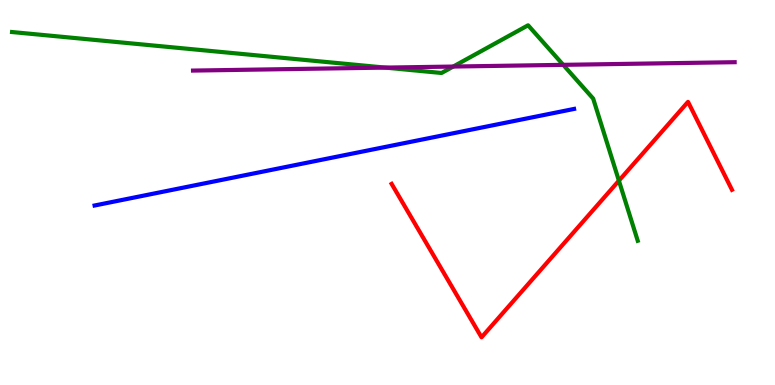[{'lines': ['blue', 'red'], 'intersections': []}, {'lines': ['green', 'red'], 'intersections': [{'x': 7.99, 'y': 5.31}]}, {'lines': ['purple', 'red'], 'intersections': []}, {'lines': ['blue', 'green'], 'intersections': []}, {'lines': ['blue', 'purple'], 'intersections': []}, {'lines': ['green', 'purple'], 'intersections': [{'x': 4.97, 'y': 8.24}, {'x': 5.85, 'y': 8.27}, {'x': 7.27, 'y': 8.32}]}]